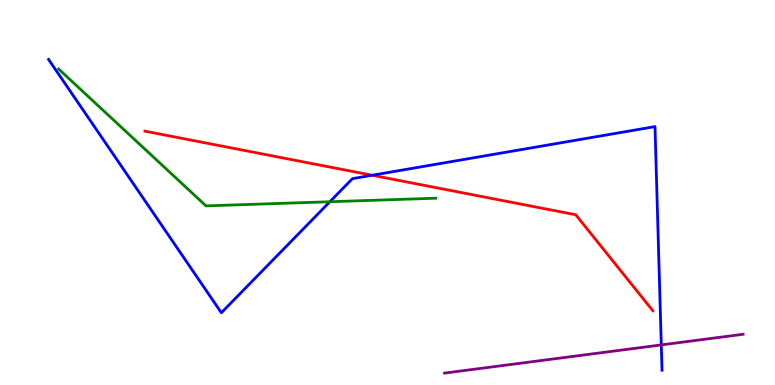[{'lines': ['blue', 'red'], 'intersections': [{'x': 4.8, 'y': 5.45}]}, {'lines': ['green', 'red'], 'intersections': []}, {'lines': ['purple', 'red'], 'intersections': []}, {'lines': ['blue', 'green'], 'intersections': [{'x': 4.26, 'y': 4.76}]}, {'lines': ['blue', 'purple'], 'intersections': [{'x': 8.53, 'y': 1.04}]}, {'lines': ['green', 'purple'], 'intersections': []}]